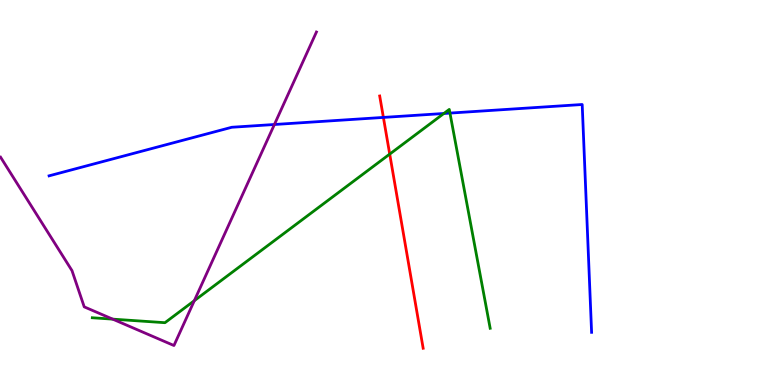[{'lines': ['blue', 'red'], 'intersections': [{'x': 4.95, 'y': 6.95}]}, {'lines': ['green', 'red'], 'intersections': [{'x': 5.03, 'y': 6.0}]}, {'lines': ['purple', 'red'], 'intersections': []}, {'lines': ['blue', 'green'], 'intersections': [{'x': 5.73, 'y': 7.05}, {'x': 5.81, 'y': 7.06}]}, {'lines': ['blue', 'purple'], 'intersections': [{'x': 3.54, 'y': 6.77}]}, {'lines': ['green', 'purple'], 'intersections': [{'x': 1.45, 'y': 1.71}, {'x': 2.51, 'y': 2.19}]}]